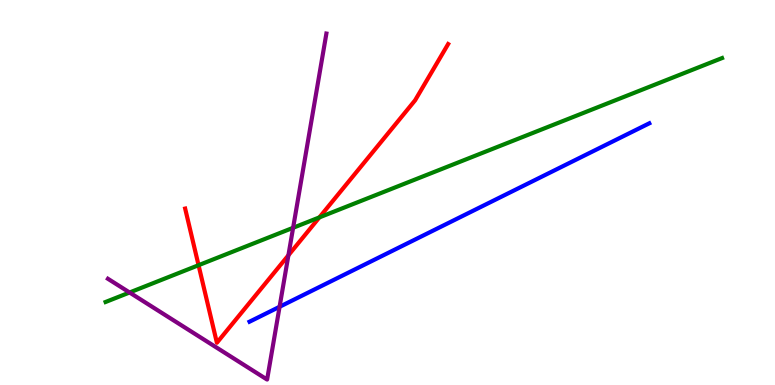[{'lines': ['blue', 'red'], 'intersections': []}, {'lines': ['green', 'red'], 'intersections': [{'x': 2.56, 'y': 3.11}, {'x': 4.12, 'y': 4.35}]}, {'lines': ['purple', 'red'], 'intersections': [{'x': 3.72, 'y': 3.37}]}, {'lines': ['blue', 'green'], 'intersections': []}, {'lines': ['blue', 'purple'], 'intersections': [{'x': 3.61, 'y': 2.03}]}, {'lines': ['green', 'purple'], 'intersections': [{'x': 1.67, 'y': 2.4}, {'x': 3.78, 'y': 4.08}]}]